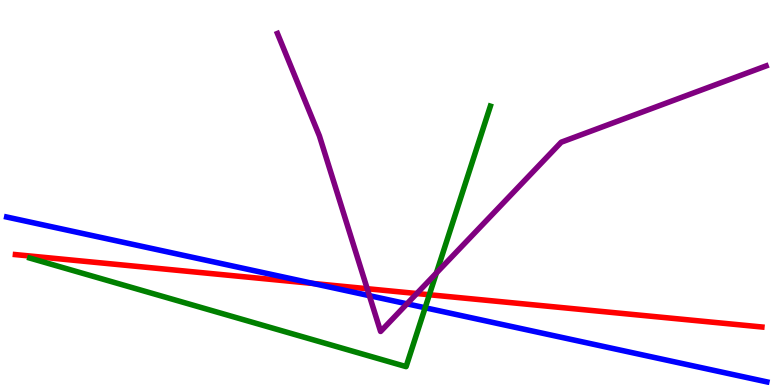[{'lines': ['blue', 'red'], 'intersections': [{'x': 4.04, 'y': 2.64}]}, {'lines': ['green', 'red'], 'intersections': [{'x': 5.54, 'y': 2.34}]}, {'lines': ['purple', 'red'], 'intersections': [{'x': 4.74, 'y': 2.5}, {'x': 5.38, 'y': 2.38}]}, {'lines': ['blue', 'green'], 'intersections': [{'x': 5.49, 'y': 2.01}]}, {'lines': ['blue', 'purple'], 'intersections': [{'x': 4.77, 'y': 2.32}, {'x': 5.25, 'y': 2.11}]}, {'lines': ['green', 'purple'], 'intersections': [{'x': 5.63, 'y': 2.91}]}]